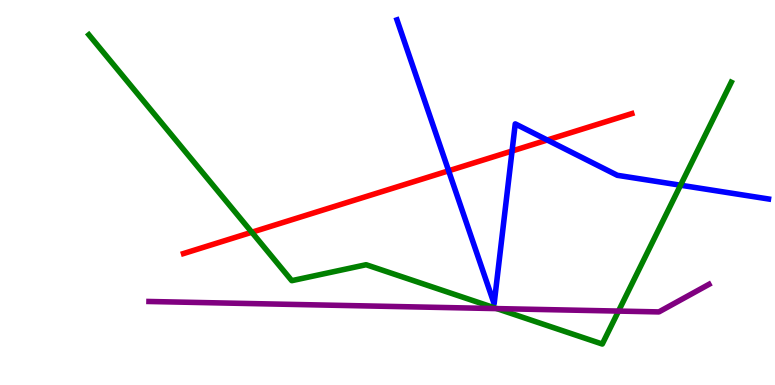[{'lines': ['blue', 'red'], 'intersections': [{'x': 5.79, 'y': 5.56}, {'x': 6.61, 'y': 6.08}, {'x': 7.06, 'y': 6.36}]}, {'lines': ['green', 'red'], 'intersections': [{'x': 3.25, 'y': 3.97}]}, {'lines': ['purple', 'red'], 'intersections': []}, {'lines': ['blue', 'green'], 'intersections': [{'x': 8.78, 'y': 5.19}]}, {'lines': ['blue', 'purple'], 'intersections': []}, {'lines': ['green', 'purple'], 'intersections': [{'x': 6.41, 'y': 1.98}, {'x': 7.98, 'y': 1.92}]}]